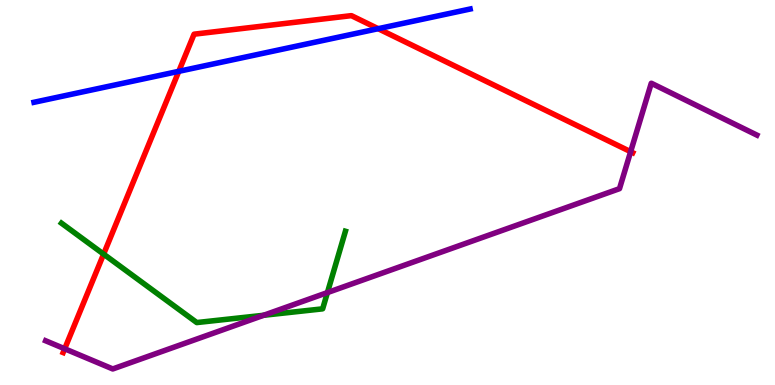[{'lines': ['blue', 'red'], 'intersections': [{'x': 2.31, 'y': 8.15}, {'x': 4.88, 'y': 9.25}]}, {'lines': ['green', 'red'], 'intersections': [{'x': 1.34, 'y': 3.4}]}, {'lines': ['purple', 'red'], 'intersections': [{'x': 0.835, 'y': 0.941}, {'x': 8.14, 'y': 6.06}]}, {'lines': ['blue', 'green'], 'intersections': []}, {'lines': ['blue', 'purple'], 'intersections': []}, {'lines': ['green', 'purple'], 'intersections': [{'x': 3.4, 'y': 1.81}, {'x': 4.22, 'y': 2.4}]}]